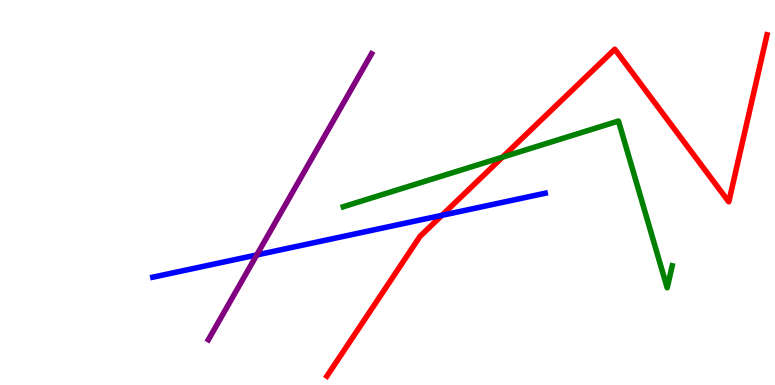[{'lines': ['blue', 'red'], 'intersections': [{'x': 5.7, 'y': 4.41}]}, {'lines': ['green', 'red'], 'intersections': [{'x': 6.48, 'y': 5.92}]}, {'lines': ['purple', 'red'], 'intersections': []}, {'lines': ['blue', 'green'], 'intersections': []}, {'lines': ['blue', 'purple'], 'intersections': [{'x': 3.31, 'y': 3.38}]}, {'lines': ['green', 'purple'], 'intersections': []}]